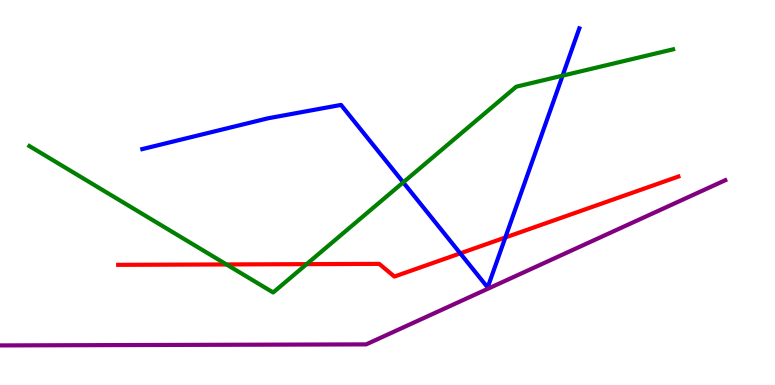[{'lines': ['blue', 'red'], 'intersections': [{'x': 5.94, 'y': 3.42}, {'x': 6.52, 'y': 3.83}]}, {'lines': ['green', 'red'], 'intersections': [{'x': 2.92, 'y': 3.13}, {'x': 3.96, 'y': 3.14}]}, {'lines': ['purple', 'red'], 'intersections': []}, {'lines': ['blue', 'green'], 'intersections': [{'x': 5.2, 'y': 5.26}, {'x': 7.26, 'y': 8.03}]}, {'lines': ['blue', 'purple'], 'intersections': []}, {'lines': ['green', 'purple'], 'intersections': []}]